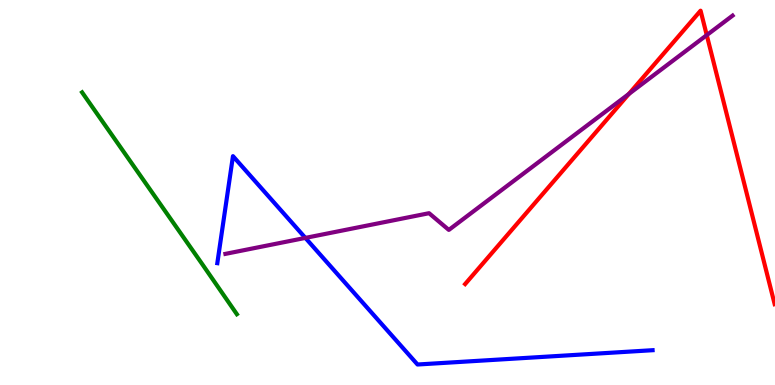[{'lines': ['blue', 'red'], 'intersections': []}, {'lines': ['green', 'red'], 'intersections': []}, {'lines': ['purple', 'red'], 'intersections': [{'x': 8.11, 'y': 7.56}, {'x': 9.12, 'y': 9.09}]}, {'lines': ['blue', 'green'], 'intersections': []}, {'lines': ['blue', 'purple'], 'intersections': [{'x': 3.94, 'y': 3.82}]}, {'lines': ['green', 'purple'], 'intersections': []}]